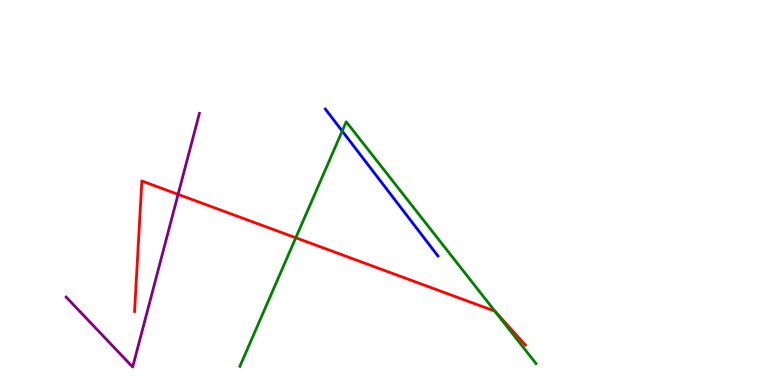[{'lines': ['blue', 'red'], 'intersections': []}, {'lines': ['green', 'red'], 'intersections': [{'x': 3.82, 'y': 3.82}, {'x': 6.39, 'y': 1.92}]}, {'lines': ['purple', 'red'], 'intersections': [{'x': 2.3, 'y': 4.95}]}, {'lines': ['blue', 'green'], 'intersections': [{'x': 4.42, 'y': 6.6}]}, {'lines': ['blue', 'purple'], 'intersections': []}, {'lines': ['green', 'purple'], 'intersections': []}]